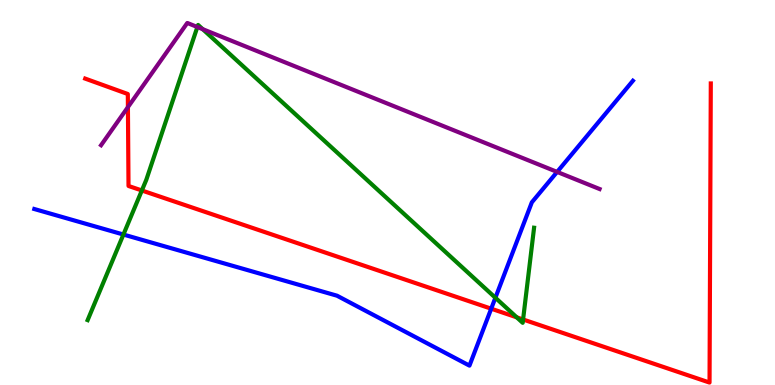[{'lines': ['blue', 'red'], 'intersections': [{'x': 6.34, 'y': 1.98}]}, {'lines': ['green', 'red'], 'intersections': [{'x': 1.83, 'y': 5.05}, {'x': 6.67, 'y': 1.76}, {'x': 6.75, 'y': 1.7}]}, {'lines': ['purple', 'red'], 'intersections': [{'x': 1.65, 'y': 7.22}]}, {'lines': ['blue', 'green'], 'intersections': [{'x': 1.59, 'y': 3.91}, {'x': 6.39, 'y': 2.27}]}, {'lines': ['blue', 'purple'], 'intersections': [{'x': 7.19, 'y': 5.53}]}, {'lines': ['green', 'purple'], 'intersections': [{'x': 2.55, 'y': 9.3}, {'x': 2.62, 'y': 9.24}]}]